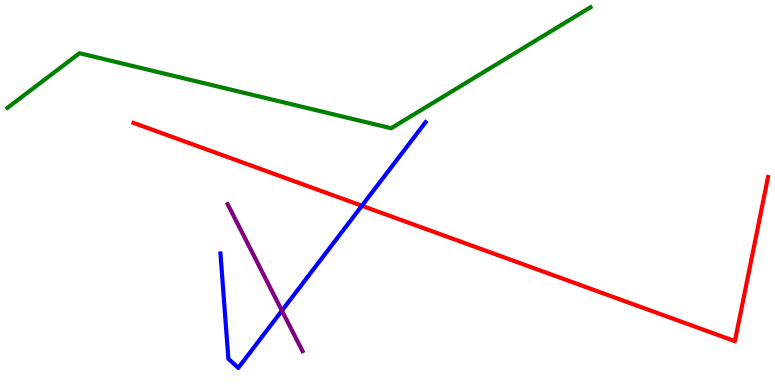[{'lines': ['blue', 'red'], 'intersections': [{'x': 4.67, 'y': 4.66}]}, {'lines': ['green', 'red'], 'intersections': []}, {'lines': ['purple', 'red'], 'intersections': []}, {'lines': ['blue', 'green'], 'intersections': []}, {'lines': ['blue', 'purple'], 'intersections': [{'x': 3.64, 'y': 1.93}]}, {'lines': ['green', 'purple'], 'intersections': []}]